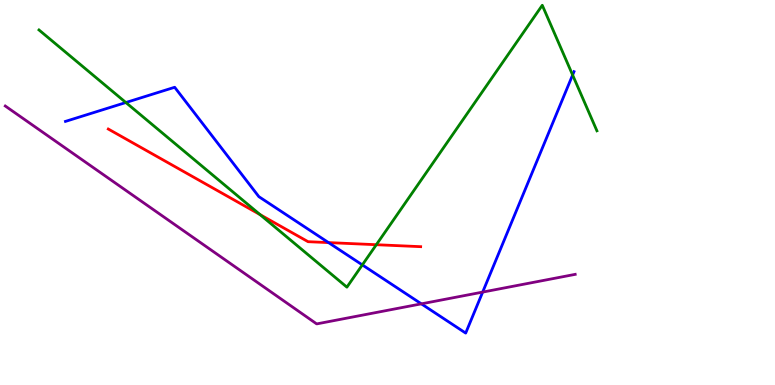[{'lines': ['blue', 'red'], 'intersections': [{'x': 4.24, 'y': 3.7}]}, {'lines': ['green', 'red'], 'intersections': [{'x': 3.36, 'y': 4.43}, {'x': 4.86, 'y': 3.64}]}, {'lines': ['purple', 'red'], 'intersections': []}, {'lines': ['blue', 'green'], 'intersections': [{'x': 1.62, 'y': 7.34}, {'x': 4.68, 'y': 3.12}, {'x': 7.39, 'y': 8.05}]}, {'lines': ['blue', 'purple'], 'intersections': [{'x': 5.44, 'y': 2.11}, {'x': 6.23, 'y': 2.41}]}, {'lines': ['green', 'purple'], 'intersections': []}]